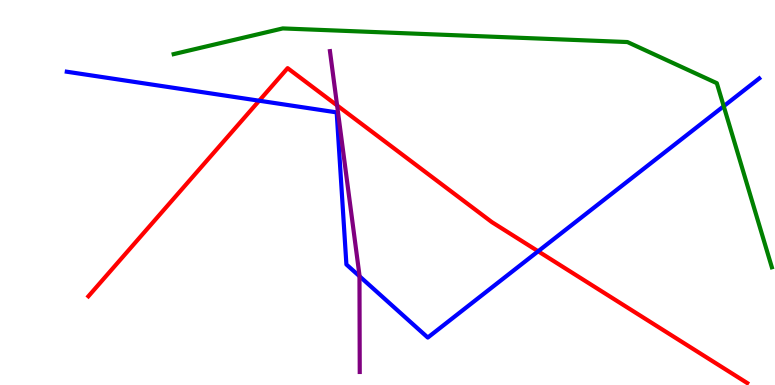[{'lines': ['blue', 'red'], 'intersections': [{'x': 3.34, 'y': 7.38}, {'x': 6.94, 'y': 3.47}]}, {'lines': ['green', 'red'], 'intersections': []}, {'lines': ['purple', 'red'], 'intersections': [{'x': 4.35, 'y': 7.26}]}, {'lines': ['blue', 'green'], 'intersections': [{'x': 9.34, 'y': 7.24}]}, {'lines': ['blue', 'purple'], 'intersections': [{'x': 4.64, 'y': 2.83}]}, {'lines': ['green', 'purple'], 'intersections': []}]